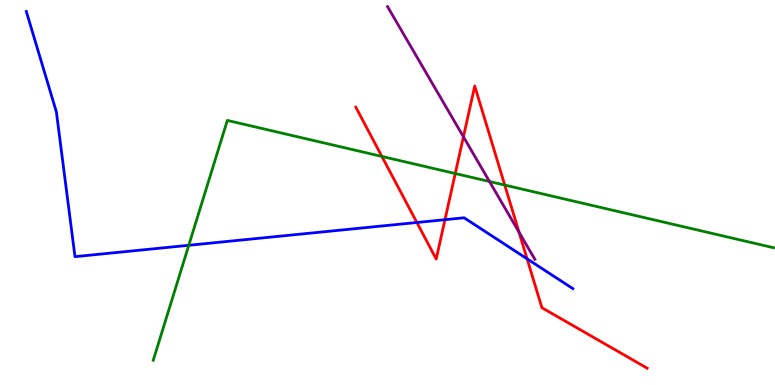[{'lines': ['blue', 'red'], 'intersections': [{'x': 5.38, 'y': 4.22}, {'x': 5.74, 'y': 4.29}, {'x': 6.8, 'y': 3.28}]}, {'lines': ['green', 'red'], 'intersections': [{'x': 4.93, 'y': 5.94}, {'x': 5.87, 'y': 5.49}, {'x': 6.51, 'y': 5.19}]}, {'lines': ['purple', 'red'], 'intersections': [{'x': 5.98, 'y': 6.45}, {'x': 6.7, 'y': 3.97}]}, {'lines': ['blue', 'green'], 'intersections': [{'x': 2.44, 'y': 3.63}]}, {'lines': ['blue', 'purple'], 'intersections': []}, {'lines': ['green', 'purple'], 'intersections': [{'x': 6.32, 'y': 5.29}]}]